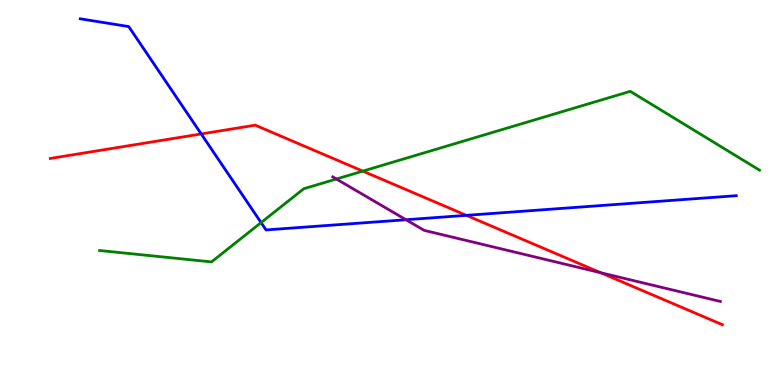[{'lines': ['blue', 'red'], 'intersections': [{'x': 2.6, 'y': 6.52}, {'x': 6.02, 'y': 4.41}]}, {'lines': ['green', 'red'], 'intersections': [{'x': 4.68, 'y': 5.56}]}, {'lines': ['purple', 'red'], 'intersections': [{'x': 7.75, 'y': 2.92}]}, {'lines': ['blue', 'green'], 'intersections': [{'x': 3.37, 'y': 4.22}]}, {'lines': ['blue', 'purple'], 'intersections': [{'x': 5.24, 'y': 4.29}]}, {'lines': ['green', 'purple'], 'intersections': [{'x': 4.34, 'y': 5.35}]}]